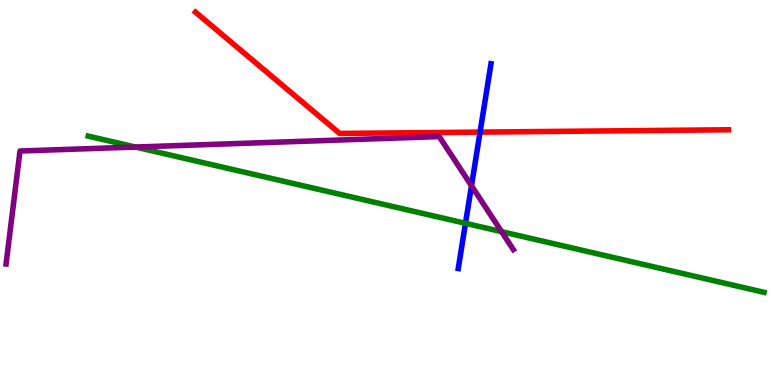[{'lines': ['blue', 'red'], 'intersections': [{'x': 6.19, 'y': 6.57}]}, {'lines': ['green', 'red'], 'intersections': []}, {'lines': ['purple', 'red'], 'intersections': []}, {'lines': ['blue', 'green'], 'intersections': [{'x': 6.01, 'y': 4.2}]}, {'lines': ['blue', 'purple'], 'intersections': [{'x': 6.08, 'y': 5.17}]}, {'lines': ['green', 'purple'], 'intersections': [{'x': 1.75, 'y': 6.18}, {'x': 6.47, 'y': 3.98}]}]